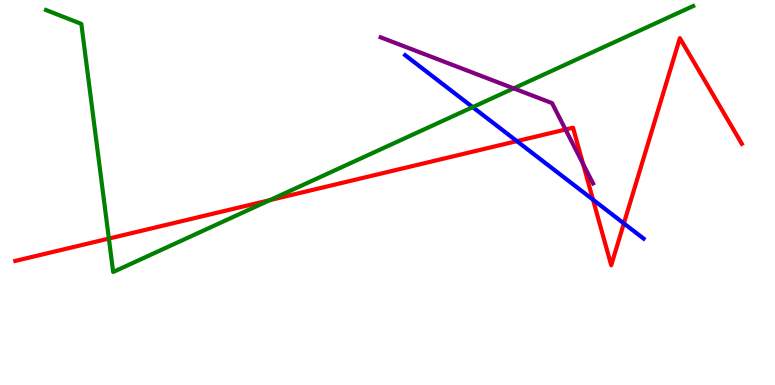[{'lines': ['blue', 'red'], 'intersections': [{'x': 6.67, 'y': 6.33}, {'x': 7.65, 'y': 4.81}, {'x': 8.05, 'y': 4.2}]}, {'lines': ['green', 'red'], 'intersections': [{'x': 1.4, 'y': 3.8}, {'x': 3.48, 'y': 4.8}]}, {'lines': ['purple', 'red'], 'intersections': [{'x': 7.3, 'y': 6.64}, {'x': 7.52, 'y': 5.74}]}, {'lines': ['blue', 'green'], 'intersections': [{'x': 6.1, 'y': 7.22}]}, {'lines': ['blue', 'purple'], 'intersections': []}, {'lines': ['green', 'purple'], 'intersections': [{'x': 6.63, 'y': 7.7}]}]